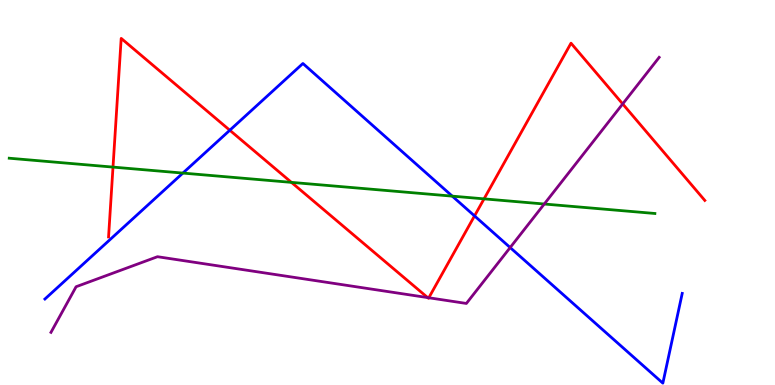[{'lines': ['blue', 'red'], 'intersections': [{'x': 2.97, 'y': 6.62}, {'x': 6.12, 'y': 4.39}]}, {'lines': ['green', 'red'], 'intersections': [{'x': 1.46, 'y': 5.66}, {'x': 3.76, 'y': 5.26}, {'x': 6.25, 'y': 4.83}]}, {'lines': ['purple', 'red'], 'intersections': [{'x': 5.52, 'y': 2.27}, {'x': 5.53, 'y': 2.27}, {'x': 8.03, 'y': 7.3}]}, {'lines': ['blue', 'green'], 'intersections': [{'x': 2.36, 'y': 5.5}, {'x': 5.84, 'y': 4.91}]}, {'lines': ['blue', 'purple'], 'intersections': [{'x': 6.58, 'y': 3.57}]}, {'lines': ['green', 'purple'], 'intersections': [{'x': 7.02, 'y': 4.7}]}]